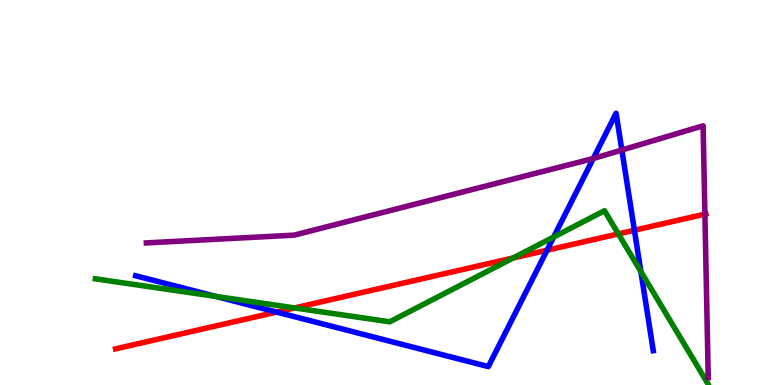[{'lines': ['blue', 'red'], 'intersections': [{'x': 3.57, 'y': 1.89}, {'x': 7.06, 'y': 3.5}, {'x': 8.19, 'y': 4.02}]}, {'lines': ['green', 'red'], 'intersections': [{'x': 3.8, 'y': 2.0}, {'x': 6.62, 'y': 3.3}, {'x': 7.98, 'y': 3.92}]}, {'lines': ['purple', 'red'], 'intersections': [{'x': 9.1, 'y': 4.44}]}, {'lines': ['blue', 'green'], 'intersections': [{'x': 2.79, 'y': 2.3}, {'x': 7.14, 'y': 3.84}, {'x': 8.27, 'y': 2.95}]}, {'lines': ['blue', 'purple'], 'intersections': [{'x': 7.66, 'y': 5.88}, {'x': 8.02, 'y': 6.1}]}, {'lines': ['green', 'purple'], 'intersections': []}]